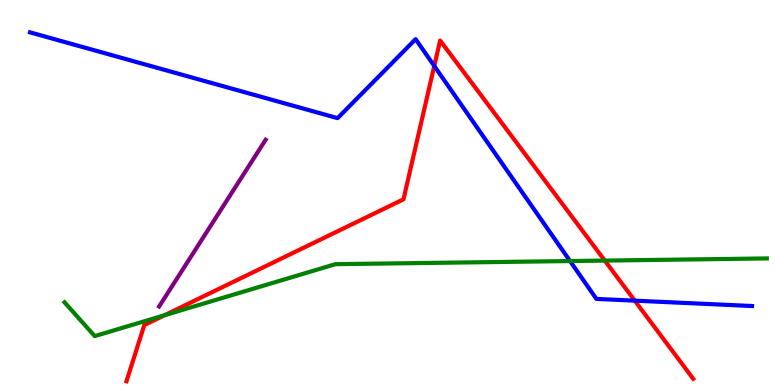[{'lines': ['blue', 'red'], 'intersections': [{'x': 5.6, 'y': 8.29}, {'x': 8.19, 'y': 2.19}]}, {'lines': ['green', 'red'], 'intersections': [{'x': 2.12, 'y': 1.81}, {'x': 7.8, 'y': 3.23}]}, {'lines': ['purple', 'red'], 'intersections': []}, {'lines': ['blue', 'green'], 'intersections': [{'x': 7.36, 'y': 3.22}]}, {'lines': ['blue', 'purple'], 'intersections': []}, {'lines': ['green', 'purple'], 'intersections': []}]